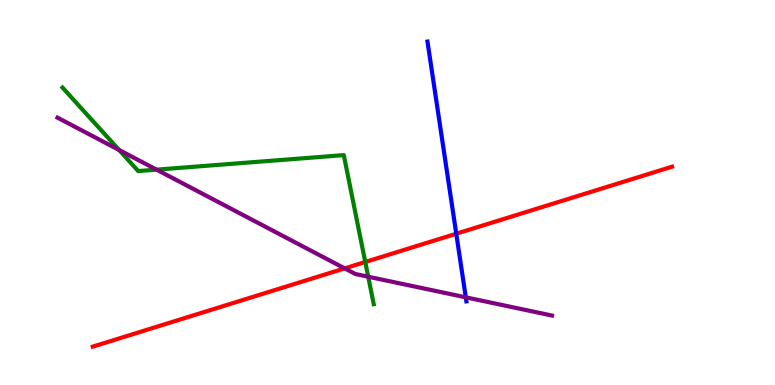[{'lines': ['blue', 'red'], 'intersections': [{'x': 5.89, 'y': 3.93}]}, {'lines': ['green', 'red'], 'intersections': [{'x': 4.71, 'y': 3.19}]}, {'lines': ['purple', 'red'], 'intersections': [{'x': 4.45, 'y': 3.03}]}, {'lines': ['blue', 'green'], 'intersections': []}, {'lines': ['blue', 'purple'], 'intersections': [{'x': 6.01, 'y': 2.28}]}, {'lines': ['green', 'purple'], 'intersections': [{'x': 1.54, 'y': 6.1}, {'x': 2.02, 'y': 5.59}, {'x': 4.75, 'y': 2.81}]}]